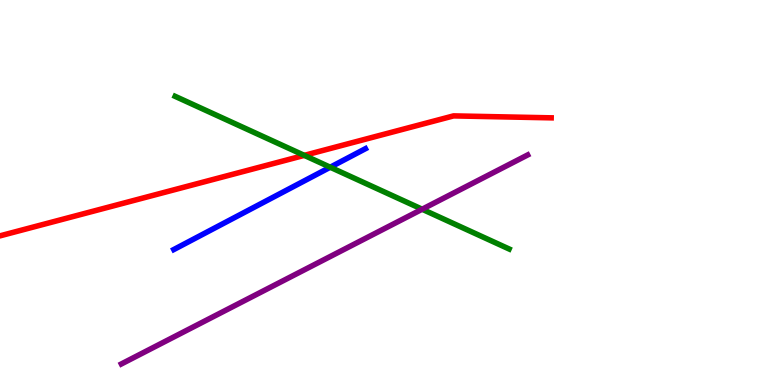[{'lines': ['blue', 'red'], 'intersections': []}, {'lines': ['green', 'red'], 'intersections': [{'x': 3.93, 'y': 5.96}]}, {'lines': ['purple', 'red'], 'intersections': []}, {'lines': ['blue', 'green'], 'intersections': [{'x': 4.26, 'y': 5.66}]}, {'lines': ['blue', 'purple'], 'intersections': []}, {'lines': ['green', 'purple'], 'intersections': [{'x': 5.45, 'y': 4.57}]}]